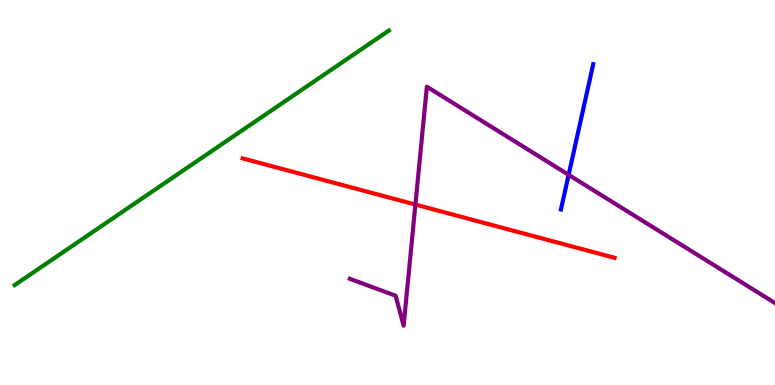[{'lines': ['blue', 'red'], 'intersections': []}, {'lines': ['green', 'red'], 'intersections': []}, {'lines': ['purple', 'red'], 'intersections': [{'x': 5.36, 'y': 4.69}]}, {'lines': ['blue', 'green'], 'intersections': []}, {'lines': ['blue', 'purple'], 'intersections': [{'x': 7.34, 'y': 5.46}]}, {'lines': ['green', 'purple'], 'intersections': []}]